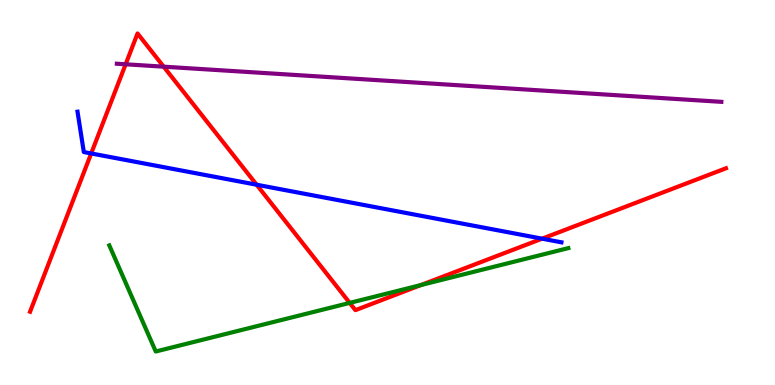[{'lines': ['blue', 'red'], 'intersections': [{'x': 1.18, 'y': 6.01}, {'x': 3.31, 'y': 5.2}, {'x': 6.99, 'y': 3.8}]}, {'lines': ['green', 'red'], 'intersections': [{'x': 4.51, 'y': 2.13}, {'x': 5.43, 'y': 2.6}]}, {'lines': ['purple', 'red'], 'intersections': [{'x': 1.62, 'y': 8.33}, {'x': 2.11, 'y': 8.27}]}, {'lines': ['blue', 'green'], 'intersections': []}, {'lines': ['blue', 'purple'], 'intersections': []}, {'lines': ['green', 'purple'], 'intersections': []}]